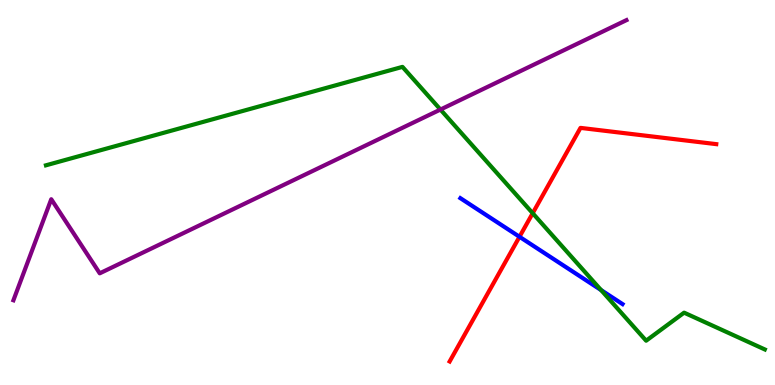[{'lines': ['blue', 'red'], 'intersections': [{'x': 6.7, 'y': 3.85}]}, {'lines': ['green', 'red'], 'intersections': [{'x': 6.87, 'y': 4.46}]}, {'lines': ['purple', 'red'], 'intersections': []}, {'lines': ['blue', 'green'], 'intersections': [{'x': 7.76, 'y': 2.47}]}, {'lines': ['blue', 'purple'], 'intersections': []}, {'lines': ['green', 'purple'], 'intersections': [{'x': 5.68, 'y': 7.15}]}]